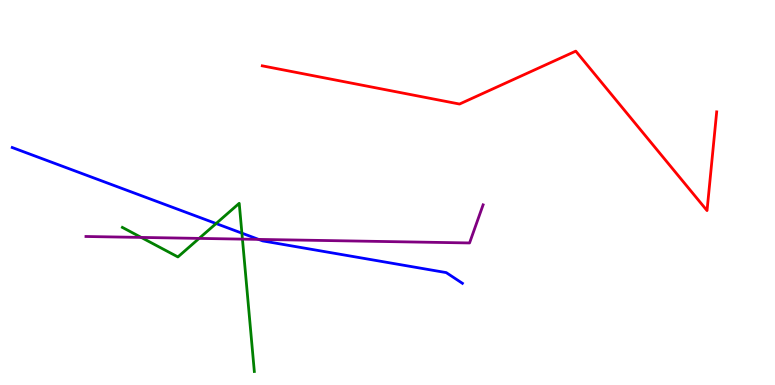[{'lines': ['blue', 'red'], 'intersections': []}, {'lines': ['green', 'red'], 'intersections': []}, {'lines': ['purple', 'red'], 'intersections': []}, {'lines': ['blue', 'green'], 'intersections': [{'x': 2.79, 'y': 4.19}, {'x': 3.12, 'y': 3.94}]}, {'lines': ['blue', 'purple'], 'intersections': [{'x': 3.34, 'y': 3.78}]}, {'lines': ['green', 'purple'], 'intersections': [{'x': 1.82, 'y': 3.83}, {'x': 2.57, 'y': 3.81}, {'x': 3.13, 'y': 3.79}]}]